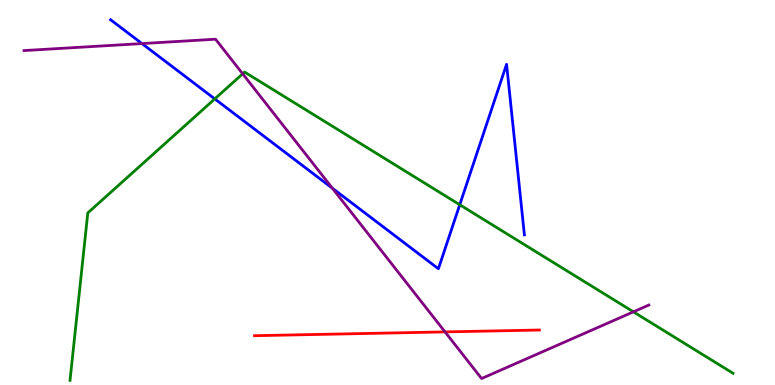[{'lines': ['blue', 'red'], 'intersections': []}, {'lines': ['green', 'red'], 'intersections': []}, {'lines': ['purple', 'red'], 'intersections': [{'x': 5.74, 'y': 1.38}]}, {'lines': ['blue', 'green'], 'intersections': [{'x': 2.77, 'y': 7.43}, {'x': 5.93, 'y': 4.68}]}, {'lines': ['blue', 'purple'], 'intersections': [{'x': 1.83, 'y': 8.87}, {'x': 4.29, 'y': 5.11}]}, {'lines': ['green', 'purple'], 'intersections': [{'x': 3.13, 'y': 8.08}, {'x': 8.17, 'y': 1.9}]}]